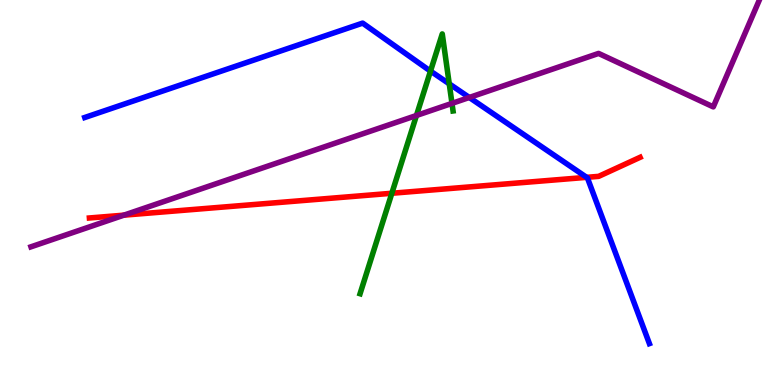[{'lines': ['blue', 'red'], 'intersections': [{'x': 7.57, 'y': 5.39}]}, {'lines': ['green', 'red'], 'intersections': [{'x': 5.06, 'y': 4.98}]}, {'lines': ['purple', 'red'], 'intersections': [{'x': 1.6, 'y': 4.41}]}, {'lines': ['blue', 'green'], 'intersections': [{'x': 5.55, 'y': 8.15}, {'x': 5.8, 'y': 7.82}]}, {'lines': ['blue', 'purple'], 'intersections': [{'x': 6.06, 'y': 7.47}]}, {'lines': ['green', 'purple'], 'intersections': [{'x': 5.37, 'y': 7.0}, {'x': 5.83, 'y': 7.31}]}]